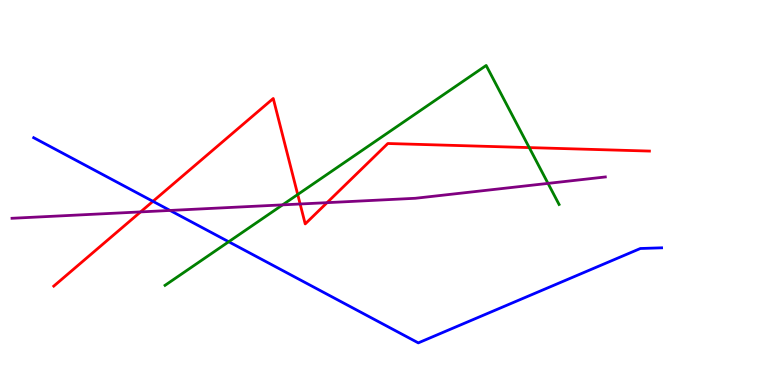[{'lines': ['blue', 'red'], 'intersections': [{'x': 1.97, 'y': 4.77}]}, {'lines': ['green', 'red'], 'intersections': [{'x': 3.84, 'y': 4.95}, {'x': 6.83, 'y': 6.17}]}, {'lines': ['purple', 'red'], 'intersections': [{'x': 1.81, 'y': 4.5}, {'x': 3.87, 'y': 4.7}, {'x': 4.22, 'y': 4.74}]}, {'lines': ['blue', 'green'], 'intersections': [{'x': 2.95, 'y': 3.72}]}, {'lines': ['blue', 'purple'], 'intersections': [{'x': 2.19, 'y': 4.53}]}, {'lines': ['green', 'purple'], 'intersections': [{'x': 3.65, 'y': 4.68}, {'x': 7.07, 'y': 5.24}]}]